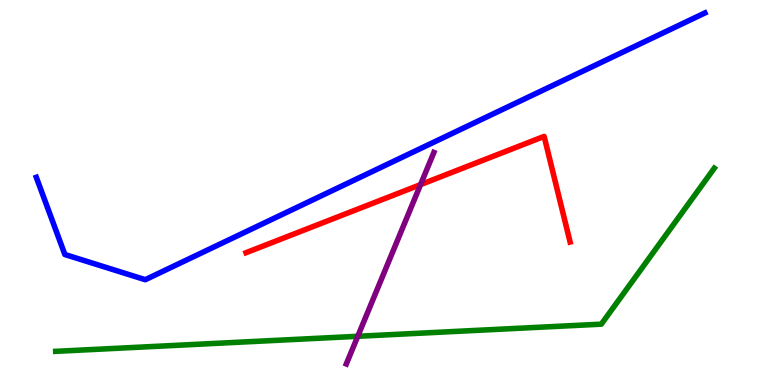[{'lines': ['blue', 'red'], 'intersections': []}, {'lines': ['green', 'red'], 'intersections': []}, {'lines': ['purple', 'red'], 'intersections': [{'x': 5.43, 'y': 5.2}]}, {'lines': ['blue', 'green'], 'intersections': []}, {'lines': ['blue', 'purple'], 'intersections': []}, {'lines': ['green', 'purple'], 'intersections': [{'x': 4.62, 'y': 1.27}]}]